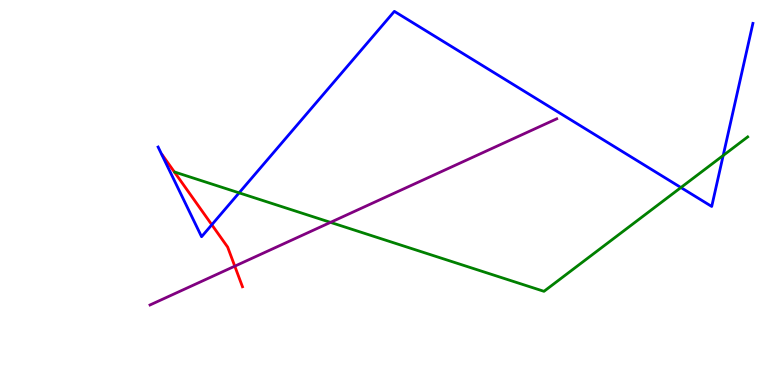[{'lines': ['blue', 'red'], 'intersections': [{'x': 2.73, 'y': 4.16}]}, {'lines': ['green', 'red'], 'intersections': []}, {'lines': ['purple', 'red'], 'intersections': [{'x': 3.03, 'y': 3.09}]}, {'lines': ['blue', 'green'], 'intersections': [{'x': 3.09, 'y': 4.99}, {'x': 8.79, 'y': 5.13}, {'x': 9.33, 'y': 5.96}]}, {'lines': ['blue', 'purple'], 'intersections': []}, {'lines': ['green', 'purple'], 'intersections': [{'x': 4.26, 'y': 4.22}]}]